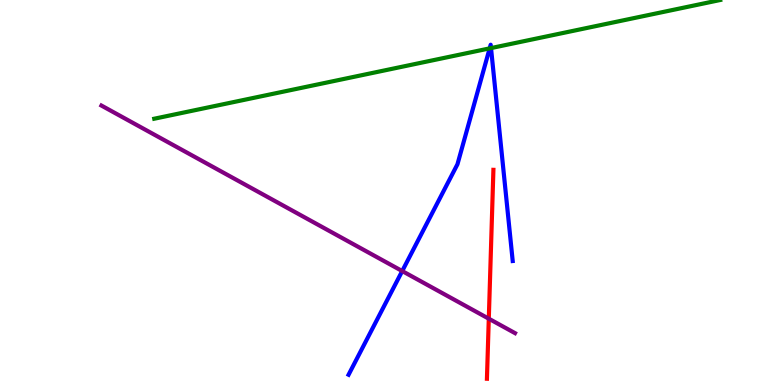[{'lines': ['blue', 'red'], 'intersections': []}, {'lines': ['green', 'red'], 'intersections': []}, {'lines': ['purple', 'red'], 'intersections': [{'x': 6.31, 'y': 1.72}]}, {'lines': ['blue', 'green'], 'intersections': [{'x': 6.32, 'y': 8.74}, {'x': 6.34, 'y': 8.75}]}, {'lines': ['blue', 'purple'], 'intersections': [{'x': 5.19, 'y': 2.96}]}, {'lines': ['green', 'purple'], 'intersections': []}]